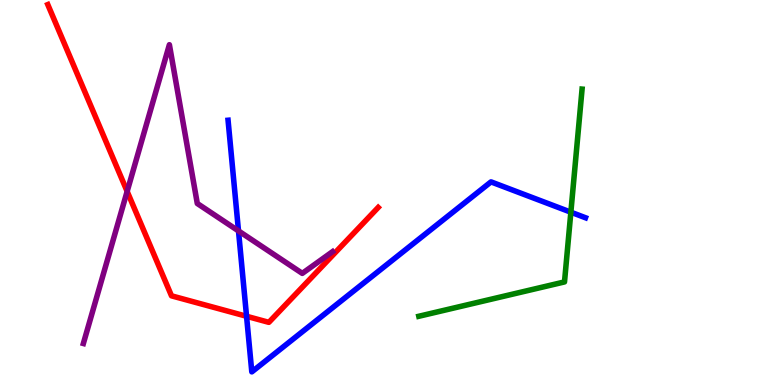[{'lines': ['blue', 'red'], 'intersections': [{'x': 3.18, 'y': 1.79}]}, {'lines': ['green', 'red'], 'intersections': []}, {'lines': ['purple', 'red'], 'intersections': [{'x': 1.64, 'y': 5.03}]}, {'lines': ['blue', 'green'], 'intersections': [{'x': 7.37, 'y': 4.49}]}, {'lines': ['blue', 'purple'], 'intersections': [{'x': 3.08, 'y': 4.0}]}, {'lines': ['green', 'purple'], 'intersections': []}]